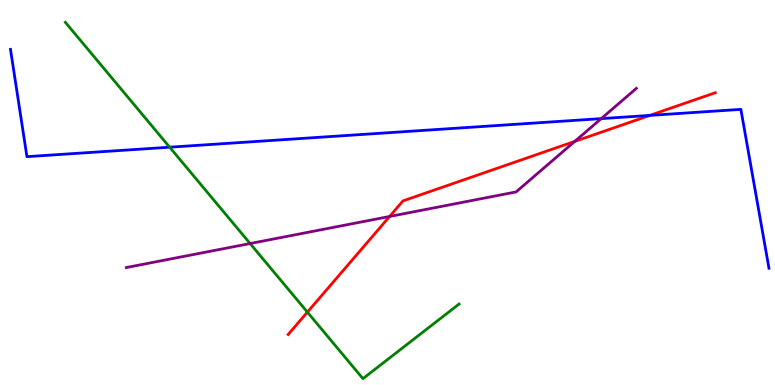[{'lines': ['blue', 'red'], 'intersections': [{'x': 8.38, 'y': 7.0}]}, {'lines': ['green', 'red'], 'intersections': [{'x': 3.97, 'y': 1.89}]}, {'lines': ['purple', 'red'], 'intersections': [{'x': 5.03, 'y': 4.38}, {'x': 7.42, 'y': 6.33}]}, {'lines': ['blue', 'green'], 'intersections': [{'x': 2.19, 'y': 6.18}]}, {'lines': ['blue', 'purple'], 'intersections': [{'x': 7.76, 'y': 6.92}]}, {'lines': ['green', 'purple'], 'intersections': [{'x': 3.23, 'y': 3.67}]}]